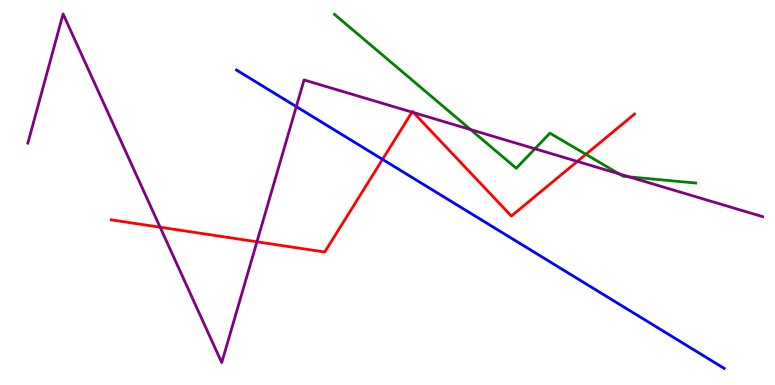[{'lines': ['blue', 'red'], 'intersections': [{'x': 4.94, 'y': 5.86}]}, {'lines': ['green', 'red'], 'intersections': [{'x': 7.56, 'y': 5.99}]}, {'lines': ['purple', 'red'], 'intersections': [{'x': 2.07, 'y': 4.1}, {'x': 3.32, 'y': 3.72}, {'x': 5.32, 'y': 7.09}, {'x': 5.34, 'y': 7.08}, {'x': 7.45, 'y': 5.81}]}, {'lines': ['blue', 'green'], 'intersections': []}, {'lines': ['blue', 'purple'], 'intersections': [{'x': 3.82, 'y': 7.23}]}, {'lines': ['green', 'purple'], 'intersections': [{'x': 6.07, 'y': 6.63}, {'x': 6.9, 'y': 6.14}, {'x': 7.99, 'y': 5.48}, {'x': 8.12, 'y': 5.41}]}]